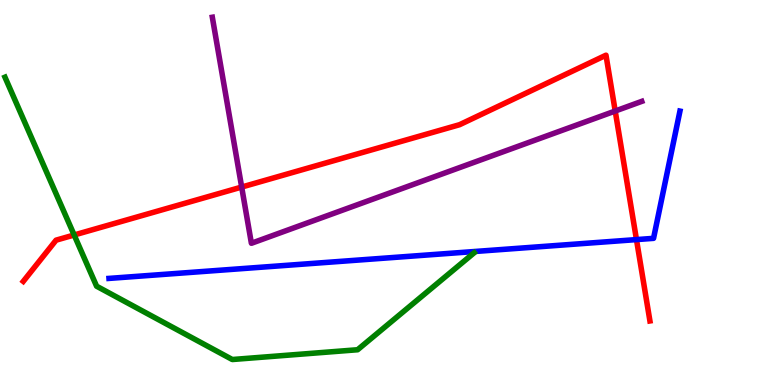[{'lines': ['blue', 'red'], 'intersections': [{'x': 8.21, 'y': 3.78}]}, {'lines': ['green', 'red'], 'intersections': [{'x': 0.957, 'y': 3.9}]}, {'lines': ['purple', 'red'], 'intersections': [{'x': 3.12, 'y': 5.14}, {'x': 7.94, 'y': 7.12}]}, {'lines': ['blue', 'green'], 'intersections': []}, {'lines': ['blue', 'purple'], 'intersections': []}, {'lines': ['green', 'purple'], 'intersections': []}]